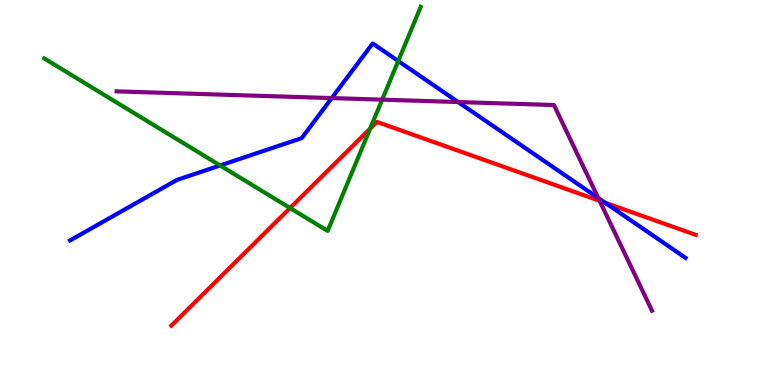[{'lines': ['blue', 'red'], 'intersections': [{'x': 7.81, 'y': 4.73}]}, {'lines': ['green', 'red'], 'intersections': [{'x': 3.74, 'y': 4.6}, {'x': 4.78, 'y': 6.66}]}, {'lines': ['purple', 'red'], 'intersections': [{'x': 7.74, 'y': 4.78}]}, {'lines': ['blue', 'green'], 'intersections': [{'x': 2.84, 'y': 5.7}, {'x': 5.14, 'y': 8.42}]}, {'lines': ['blue', 'purple'], 'intersections': [{'x': 4.28, 'y': 7.45}, {'x': 5.91, 'y': 7.35}, {'x': 7.72, 'y': 4.85}]}, {'lines': ['green', 'purple'], 'intersections': [{'x': 4.93, 'y': 7.41}]}]